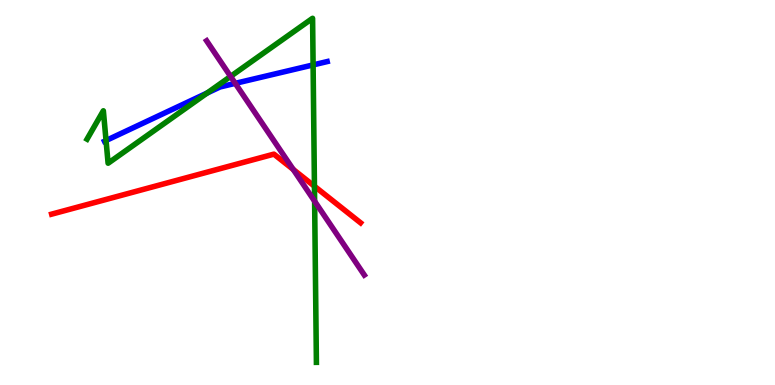[{'lines': ['blue', 'red'], 'intersections': []}, {'lines': ['green', 'red'], 'intersections': [{'x': 4.06, 'y': 5.16}]}, {'lines': ['purple', 'red'], 'intersections': [{'x': 3.78, 'y': 5.6}]}, {'lines': ['blue', 'green'], 'intersections': [{'x': 1.37, 'y': 6.35}, {'x': 2.67, 'y': 7.58}, {'x': 4.04, 'y': 8.31}]}, {'lines': ['blue', 'purple'], 'intersections': [{'x': 3.04, 'y': 7.83}]}, {'lines': ['green', 'purple'], 'intersections': [{'x': 2.98, 'y': 8.02}, {'x': 4.06, 'y': 4.77}]}]